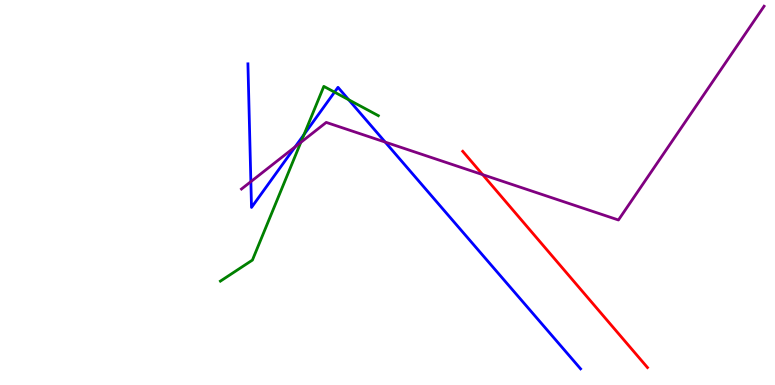[{'lines': ['blue', 'red'], 'intersections': []}, {'lines': ['green', 'red'], 'intersections': []}, {'lines': ['purple', 'red'], 'intersections': [{'x': 6.23, 'y': 5.46}]}, {'lines': ['blue', 'green'], 'intersections': [{'x': 3.92, 'y': 6.51}, {'x': 4.32, 'y': 7.61}, {'x': 4.5, 'y': 7.41}]}, {'lines': ['blue', 'purple'], 'intersections': [{'x': 3.24, 'y': 5.28}, {'x': 3.81, 'y': 6.19}, {'x': 4.97, 'y': 6.31}]}, {'lines': ['green', 'purple'], 'intersections': [{'x': 3.88, 'y': 6.3}]}]